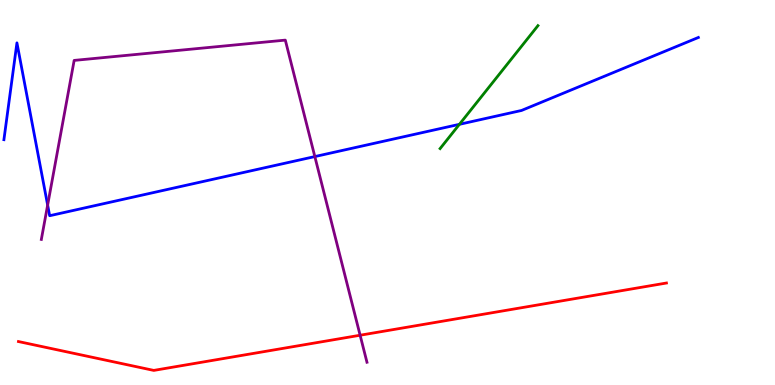[{'lines': ['blue', 'red'], 'intersections': []}, {'lines': ['green', 'red'], 'intersections': []}, {'lines': ['purple', 'red'], 'intersections': [{'x': 4.65, 'y': 1.29}]}, {'lines': ['blue', 'green'], 'intersections': [{'x': 5.93, 'y': 6.77}]}, {'lines': ['blue', 'purple'], 'intersections': [{'x': 0.615, 'y': 4.67}, {'x': 4.06, 'y': 5.93}]}, {'lines': ['green', 'purple'], 'intersections': []}]